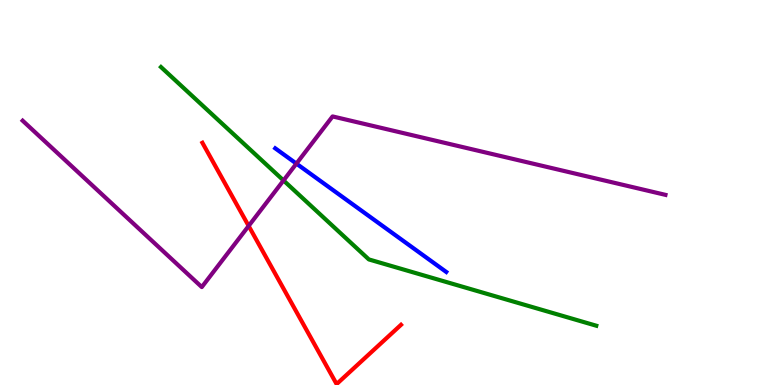[{'lines': ['blue', 'red'], 'intersections': []}, {'lines': ['green', 'red'], 'intersections': []}, {'lines': ['purple', 'red'], 'intersections': [{'x': 3.21, 'y': 4.13}]}, {'lines': ['blue', 'green'], 'intersections': []}, {'lines': ['blue', 'purple'], 'intersections': [{'x': 3.82, 'y': 5.75}]}, {'lines': ['green', 'purple'], 'intersections': [{'x': 3.66, 'y': 5.31}]}]